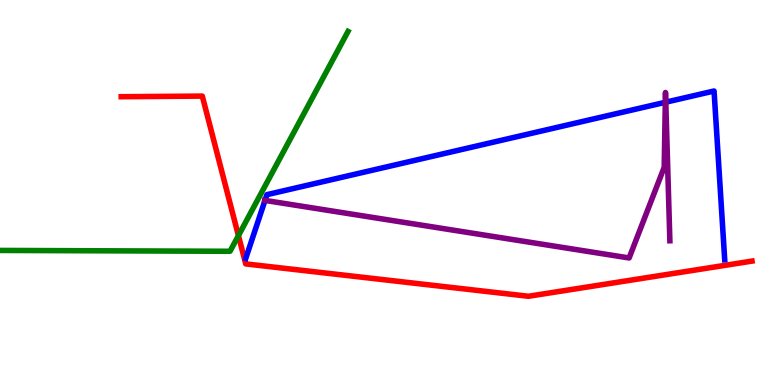[{'lines': ['blue', 'red'], 'intersections': []}, {'lines': ['green', 'red'], 'intersections': [{'x': 3.08, 'y': 3.88}]}, {'lines': ['purple', 'red'], 'intersections': []}, {'lines': ['blue', 'green'], 'intersections': []}, {'lines': ['blue', 'purple'], 'intersections': [{'x': 3.42, 'y': 4.79}, {'x': 8.58, 'y': 7.34}, {'x': 8.59, 'y': 7.35}]}, {'lines': ['green', 'purple'], 'intersections': []}]